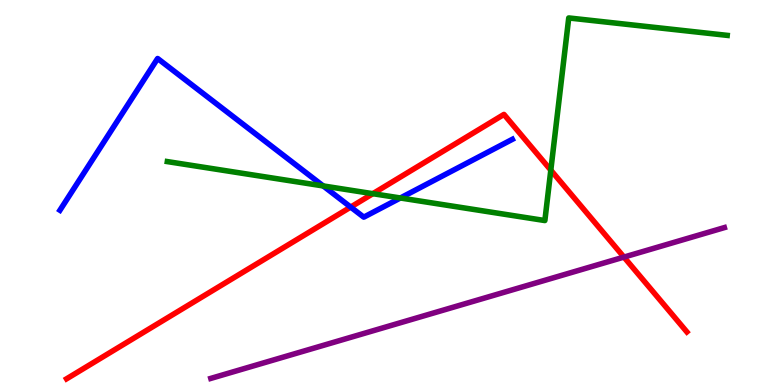[{'lines': ['blue', 'red'], 'intersections': [{'x': 4.52, 'y': 4.62}]}, {'lines': ['green', 'red'], 'intersections': [{'x': 4.81, 'y': 4.97}, {'x': 7.11, 'y': 5.58}]}, {'lines': ['purple', 'red'], 'intersections': [{'x': 8.05, 'y': 3.32}]}, {'lines': ['blue', 'green'], 'intersections': [{'x': 4.17, 'y': 5.17}, {'x': 5.17, 'y': 4.86}]}, {'lines': ['blue', 'purple'], 'intersections': []}, {'lines': ['green', 'purple'], 'intersections': []}]